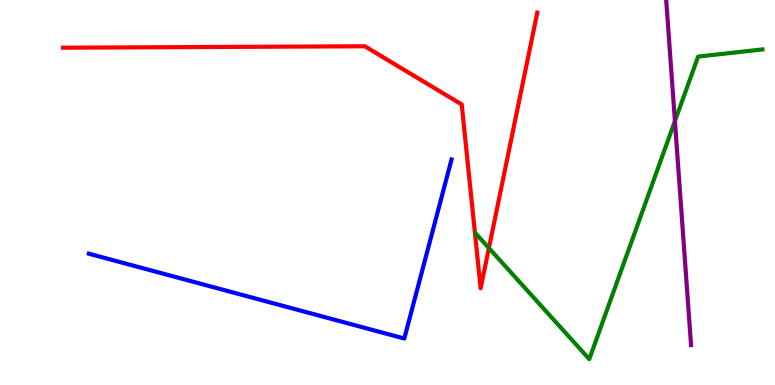[{'lines': ['blue', 'red'], 'intersections': []}, {'lines': ['green', 'red'], 'intersections': [{'x': 6.31, 'y': 3.56}]}, {'lines': ['purple', 'red'], 'intersections': []}, {'lines': ['blue', 'green'], 'intersections': []}, {'lines': ['blue', 'purple'], 'intersections': []}, {'lines': ['green', 'purple'], 'intersections': [{'x': 8.71, 'y': 6.85}]}]